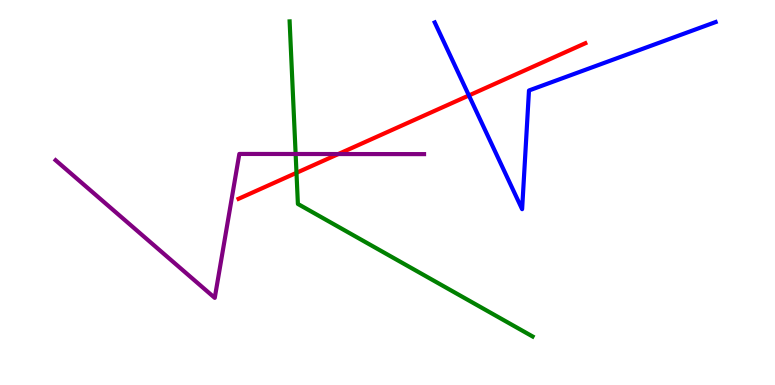[{'lines': ['blue', 'red'], 'intersections': [{'x': 6.05, 'y': 7.52}]}, {'lines': ['green', 'red'], 'intersections': [{'x': 3.83, 'y': 5.51}]}, {'lines': ['purple', 'red'], 'intersections': [{'x': 4.37, 'y': 6.0}]}, {'lines': ['blue', 'green'], 'intersections': []}, {'lines': ['blue', 'purple'], 'intersections': []}, {'lines': ['green', 'purple'], 'intersections': [{'x': 3.81, 'y': 6.0}]}]